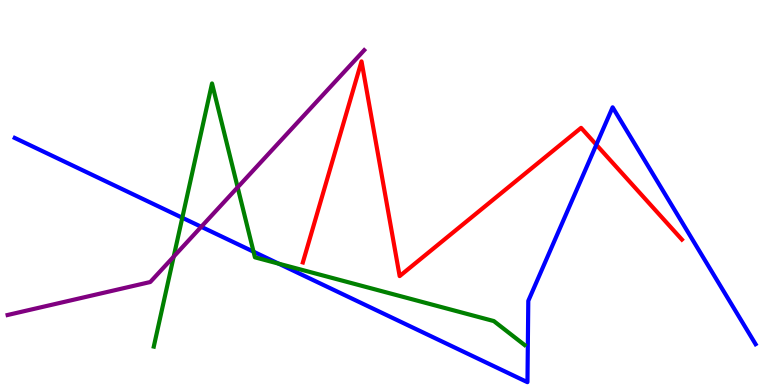[{'lines': ['blue', 'red'], 'intersections': [{'x': 7.69, 'y': 6.24}]}, {'lines': ['green', 'red'], 'intersections': []}, {'lines': ['purple', 'red'], 'intersections': []}, {'lines': ['blue', 'green'], 'intersections': [{'x': 2.35, 'y': 4.34}, {'x': 3.27, 'y': 3.46}, {'x': 3.6, 'y': 3.15}]}, {'lines': ['blue', 'purple'], 'intersections': [{'x': 2.6, 'y': 4.11}]}, {'lines': ['green', 'purple'], 'intersections': [{'x': 2.24, 'y': 3.33}, {'x': 3.07, 'y': 5.13}]}]